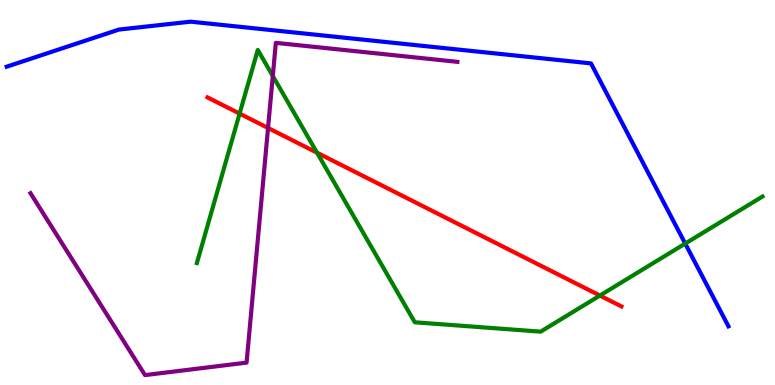[{'lines': ['blue', 'red'], 'intersections': []}, {'lines': ['green', 'red'], 'intersections': [{'x': 3.09, 'y': 7.05}, {'x': 4.09, 'y': 6.03}, {'x': 7.74, 'y': 2.32}]}, {'lines': ['purple', 'red'], 'intersections': [{'x': 3.46, 'y': 6.68}]}, {'lines': ['blue', 'green'], 'intersections': [{'x': 8.84, 'y': 3.67}]}, {'lines': ['blue', 'purple'], 'intersections': []}, {'lines': ['green', 'purple'], 'intersections': [{'x': 3.52, 'y': 8.03}]}]